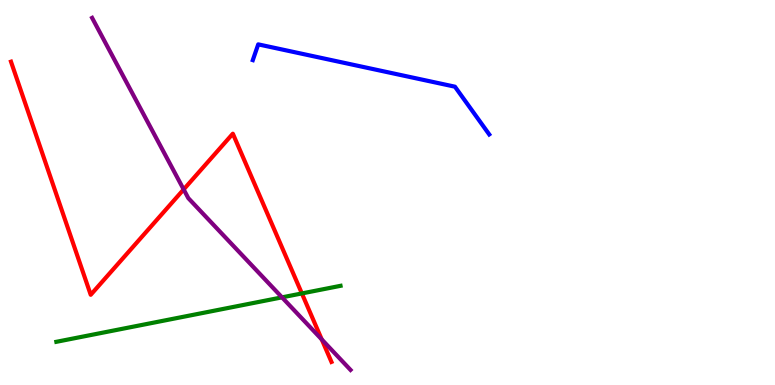[{'lines': ['blue', 'red'], 'intersections': []}, {'lines': ['green', 'red'], 'intersections': [{'x': 3.9, 'y': 2.38}]}, {'lines': ['purple', 'red'], 'intersections': [{'x': 2.37, 'y': 5.08}, {'x': 4.15, 'y': 1.18}]}, {'lines': ['blue', 'green'], 'intersections': []}, {'lines': ['blue', 'purple'], 'intersections': []}, {'lines': ['green', 'purple'], 'intersections': [{'x': 3.64, 'y': 2.28}]}]